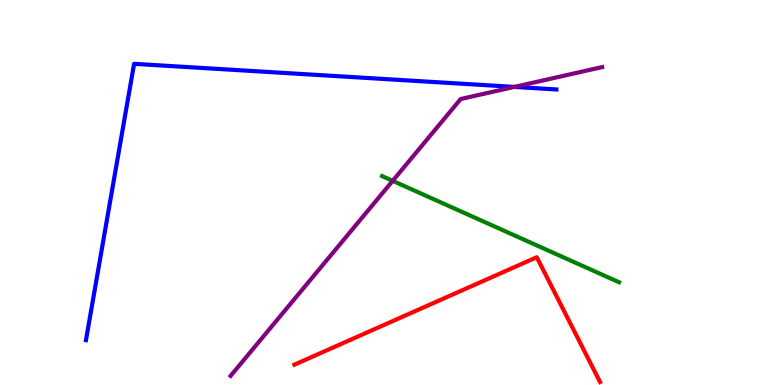[{'lines': ['blue', 'red'], 'intersections': []}, {'lines': ['green', 'red'], 'intersections': []}, {'lines': ['purple', 'red'], 'intersections': []}, {'lines': ['blue', 'green'], 'intersections': []}, {'lines': ['blue', 'purple'], 'intersections': [{'x': 6.64, 'y': 7.74}]}, {'lines': ['green', 'purple'], 'intersections': [{'x': 5.07, 'y': 5.3}]}]